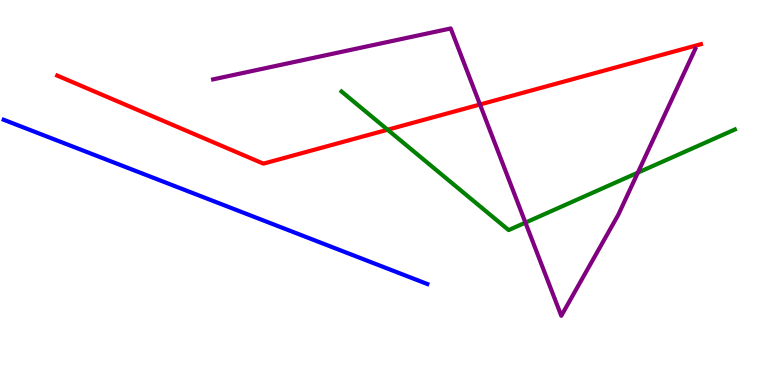[{'lines': ['blue', 'red'], 'intersections': []}, {'lines': ['green', 'red'], 'intersections': [{'x': 5.0, 'y': 6.63}]}, {'lines': ['purple', 'red'], 'intersections': [{'x': 6.19, 'y': 7.29}]}, {'lines': ['blue', 'green'], 'intersections': []}, {'lines': ['blue', 'purple'], 'intersections': []}, {'lines': ['green', 'purple'], 'intersections': [{'x': 6.78, 'y': 4.22}, {'x': 8.23, 'y': 5.52}]}]